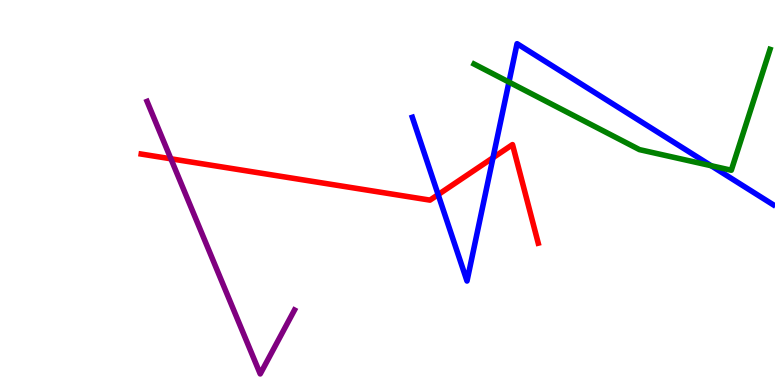[{'lines': ['blue', 'red'], 'intersections': [{'x': 5.65, 'y': 4.94}, {'x': 6.36, 'y': 5.9}]}, {'lines': ['green', 'red'], 'intersections': []}, {'lines': ['purple', 'red'], 'intersections': [{'x': 2.21, 'y': 5.88}]}, {'lines': ['blue', 'green'], 'intersections': [{'x': 6.57, 'y': 7.87}, {'x': 9.18, 'y': 5.7}]}, {'lines': ['blue', 'purple'], 'intersections': []}, {'lines': ['green', 'purple'], 'intersections': []}]